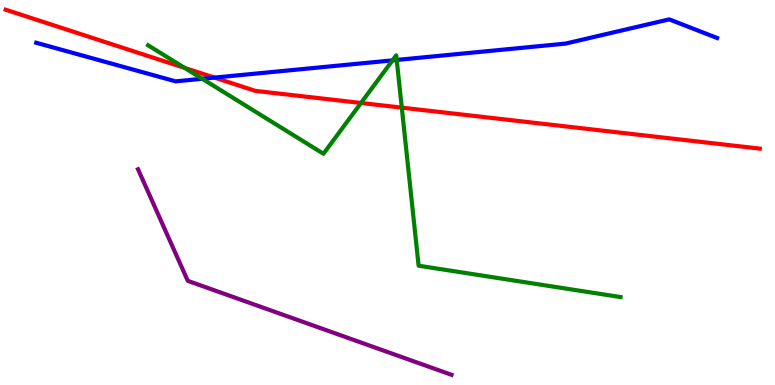[{'lines': ['blue', 'red'], 'intersections': [{'x': 2.77, 'y': 7.98}]}, {'lines': ['green', 'red'], 'intersections': [{'x': 2.38, 'y': 8.24}, {'x': 4.66, 'y': 7.33}, {'x': 5.18, 'y': 7.2}]}, {'lines': ['purple', 'red'], 'intersections': []}, {'lines': ['blue', 'green'], 'intersections': [{'x': 2.61, 'y': 7.95}, {'x': 5.06, 'y': 8.43}, {'x': 5.12, 'y': 8.44}]}, {'lines': ['blue', 'purple'], 'intersections': []}, {'lines': ['green', 'purple'], 'intersections': []}]